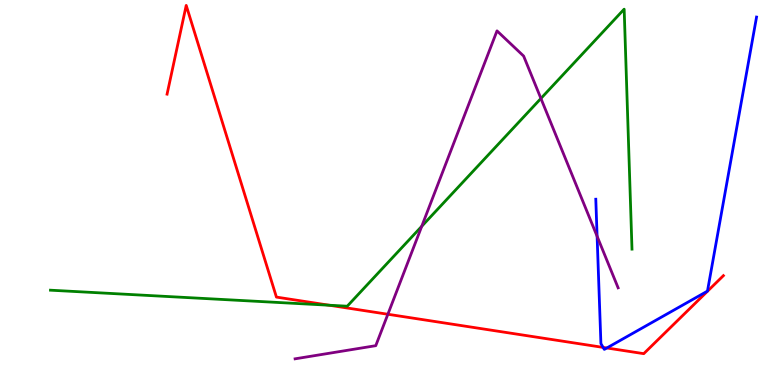[{'lines': ['blue', 'red'], 'intersections': [{'x': 7.78, 'y': 0.976}, {'x': 7.83, 'y': 0.962}]}, {'lines': ['green', 'red'], 'intersections': [{'x': 4.25, 'y': 2.07}]}, {'lines': ['purple', 'red'], 'intersections': [{'x': 5.0, 'y': 1.84}]}, {'lines': ['blue', 'green'], 'intersections': []}, {'lines': ['blue', 'purple'], 'intersections': [{'x': 7.7, 'y': 3.86}]}, {'lines': ['green', 'purple'], 'intersections': [{'x': 5.44, 'y': 4.12}, {'x': 6.98, 'y': 7.44}]}]